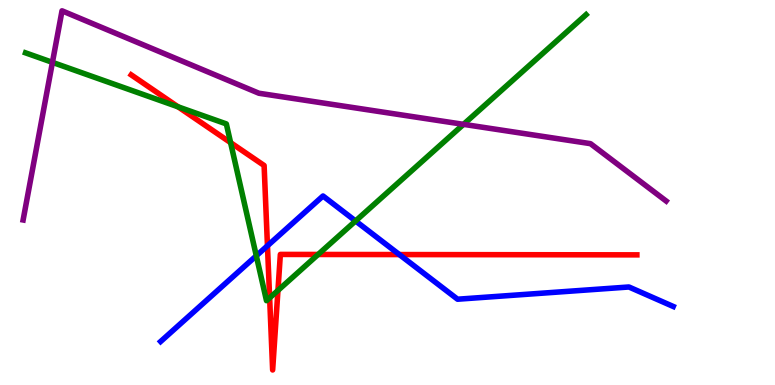[{'lines': ['blue', 'red'], 'intersections': [{'x': 3.45, 'y': 3.62}, {'x': 5.15, 'y': 3.39}]}, {'lines': ['green', 'red'], 'intersections': [{'x': 2.3, 'y': 7.23}, {'x': 2.98, 'y': 6.3}, {'x': 3.48, 'y': 2.26}, {'x': 3.59, 'y': 2.46}, {'x': 4.1, 'y': 3.39}]}, {'lines': ['purple', 'red'], 'intersections': []}, {'lines': ['blue', 'green'], 'intersections': [{'x': 3.31, 'y': 3.36}, {'x': 4.59, 'y': 4.26}]}, {'lines': ['blue', 'purple'], 'intersections': []}, {'lines': ['green', 'purple'], 'intersections': [{'x': 0.677, 'y': 8.38}, {'x': 5.98, 'y': 6.77}]}]